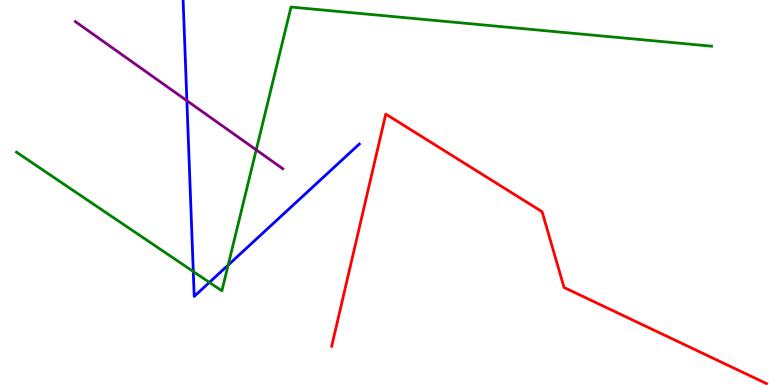[{'lines': ['blue', 'red'], 'intersections': []}, {'lines': ['green', 'red'], 'intersections': []}, {'lines': ['purple', 'red'], 'intersections': []}, {'lines': ['blue', 'green'], 'intersections': [{'x': 2.49, 'y': 2.95}, {'x': 2.7, 'y': 2.67}, {'x': 2.94, 'y': 3.12}]}, {'lines': ['blue', 'purple'], 'intersections': [{'x': 2.41, 'y': 7.38}]}, {'lines': ['green', 'purple'], 'intersections': [{'x': 3.31, 'y': 6.11}]}]